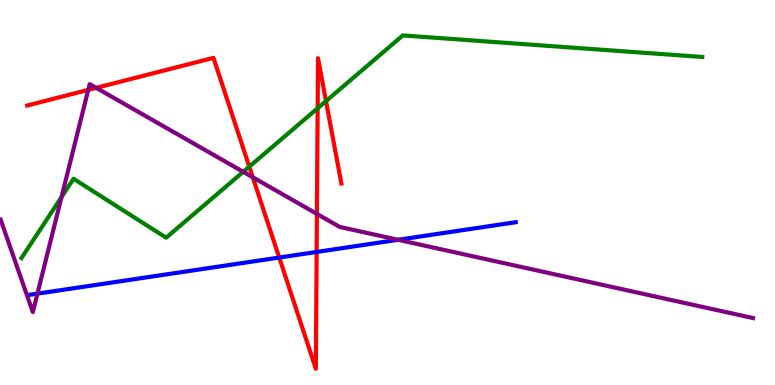[{'lines': ['blue', 'red'], 'intersections': [{'x': 3.6, 'y': 3.31}, {'x': 4.09, 'y': 3.46}]}, {'lines': ['green', 'red'], 'intersections': [{'x': 3.22, 'y': 5.67}, {'x': 4.1, 'y': 7.19}, {'x': 4.21, 'y': 7.37}]}, {'lines': ['purple', 'red'], 'intersections': [{'x': 1.14, 'y': 7.67}, {'x': 1.24, 'y': 7.72}, {'x': 3.26, 'y': 5.4}, {'x': 4.09, 'y': 4.44}]}, {'lines': ['blue', 'green'], 'intersections': []}, {'lines': ['blue', 'purple'], 'intersections': [{'x': 0.483, 'y': 2.37}, {'x': 5.14, 'y': 3.77}]}, {'lines': ['green', 'purple'], 'intersections': [{'x': 0.794, 'y': 4.88}, {'x': 3.14, 'y': 5.54}]}]